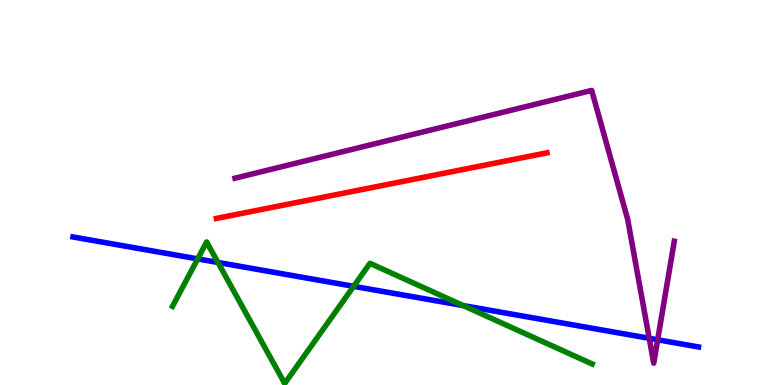[{'lines': ['blue', 'red'], 'intersections': []}, {'lines': ['green', 'red'], 'intersections': []}, {'lines': ['purple', 'red'], 'intersections': []}, {'lines': ['blue', 'green'], 'intersections': [{'x': 2.55, 'y': 3.28}, {'x': 2.81, 'y': 3.18}, {'x': 4.56, 'y': 2.56}, {'x': 5.98, 'y': 2.06}]}, {'lines': ['blue', 'purple'], 'intersections': [{'x': 8.38, 'y': 1.21}, {'x': 8.49, 'y': 1.17}]}, {'lines': ['green', 'purple'], 'intersections': []}]